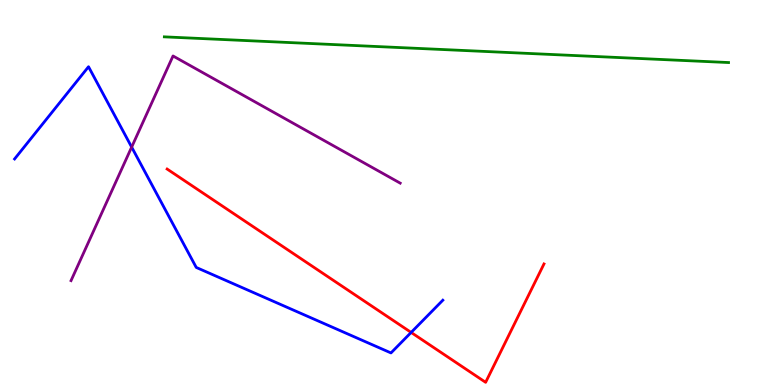[{'lines': ['blue', 'red'], 'intersections': [{'x': 5.3, 'y': 1.37}]}, {'lines': ['green', 'red'], 'intersections': []}, {'lines': ['purple', 'red'], 'intersections': []}, {'lines': ['blue', 'green'], 'intersections': []}, {'lines': ['blue', 'purple'], 'intersections': [{'x': 1.7, 'y': 6.18}]}, {'lines': ['green', 'purple'], 'intersections': []}]